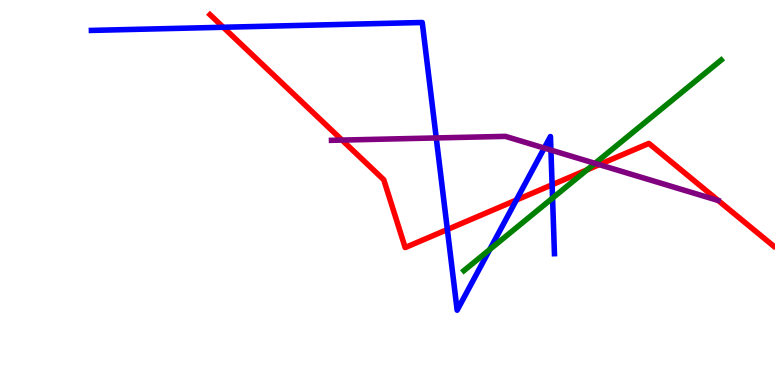[{'lines': ['blue', 'red'], 'intersections': [{'x': 2.88, 'y': 9.29}, {'x': 5.77, 'y': 4.04}, {'x': 6.66, 'y': 4.8}, {'x': 7.12, 'y': 5.2}]}, {'lines': ['green', 'red'], 'intersections': [{'x': 7.58, 'y': 5.59}]}, {'lines': ['purple', 'red'], 'intersections': [{'x': 4.41, 'y': 6.36}, {'x': 7.73, 'y': 5.72}]}, {'lines': ['blue', 'green'], 'intersections': [{'x': 6.32, 'y': 3.52}, {'x': 7.13, 'y': 4.85}]}, {'lines': ['blue', 'purple'], 'intersections': [{'x': 5.63, 'y': 6.42}, {'x': 7.02, 'y': 6.15}, {'x': 7.11, 'y': 6.1}]}, {'lines': ['green', 'purple'], 'intersections': [{'x': 7.68, 'y': 5.76}]}]